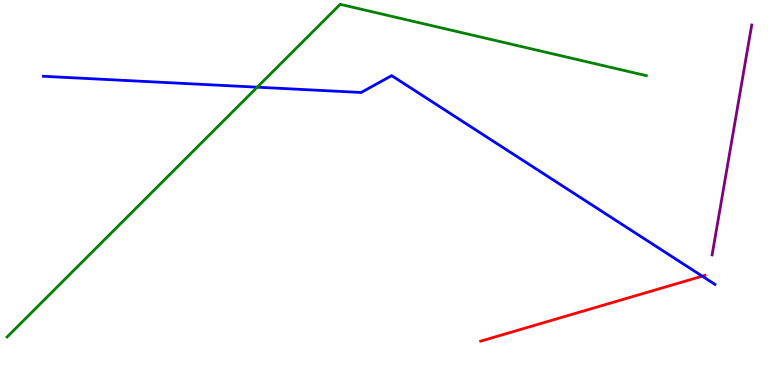[{'lines': ['blue', 'red'], 'intersections': [{'x': 9.06, 'y': 2.83}]}, {'lines': ['green', 'red'], 'intersections': []}, {'lines': ['purple', 'red'], 'intersections': []}, {'lines': ['blue', 'green'], 'intersections': [{'x': 3.32, 'y': 7.74}]}, {'lines': ['blue', 'purple'], 'intersections': []}, {'lines': ['green', 'purple'], 'intersections': []}]